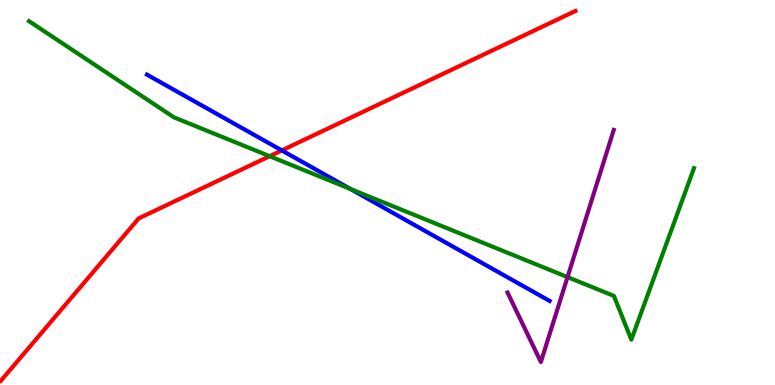[{'lines': ['blue', 'red'], 'intersections': [{'x': 3.64, 'y': 6.09}]}, {'lines': ['green', 'red'], 'intersections': [{'x': 3.48, 'y': 5.94}]}, {'lines': ['purple', 'red'], 'intersections': []}, {'lines': ['blue', 'green'], 'intersections': [{'x': 4.52, 'y': 5.09}]}, {'lines': ['blue', 'purple'], 'intersections': []}, {'lines': ['green', 'purple'], 'intersections': [{'x': 7.32, 'y': 2.8}]}]